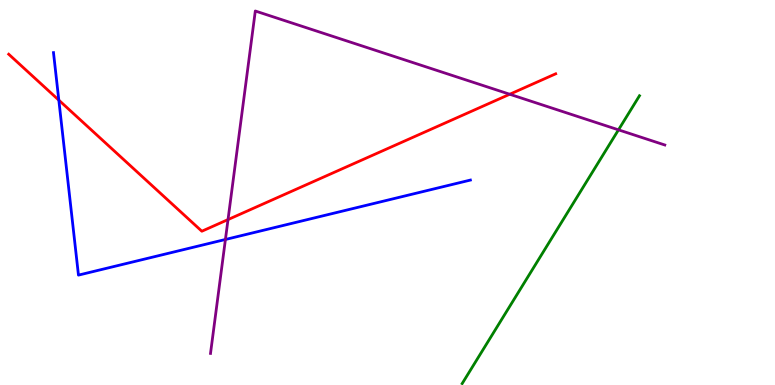[{'lines': ['blue', 'red'], 'intersections': [{'x': 0.759, 'y': 7.4}]}, {'lines': ['green', 'red'], 'intersections': []}, {'lines': ['purple', 'red'], 'intersections': [{'x': 2.94, 'y': 4.3}, {'x': 6.58, 'y': 7.55}]}, {'lines': ['blue', 'green'], 'intersections': []}, {'lines': ['blue', 'purple'], 'intersections': [{'x': 2.91, 'y': 3.78}]}, {'lines': ['green', 'purple'], 'intersections': [{'x': 7.98, 'y': 6.63}]}]